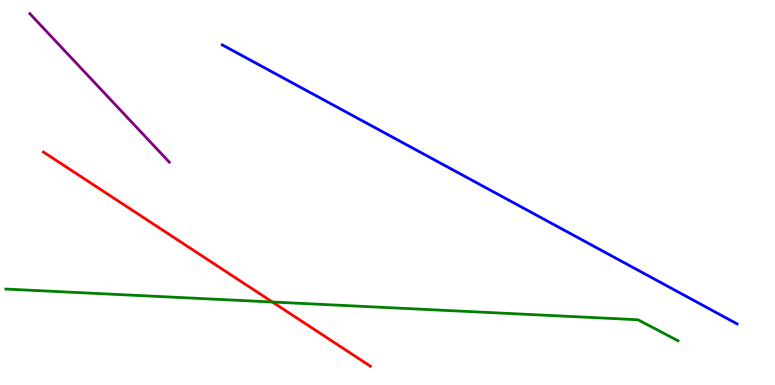[{'lines': ['blue', 'red'], 'intersections': []}, {'lines': ['green', 'red'], 'intersections': [{'x': 3.51, 'y': 2.16}]}, {'lines': ['purple', 'red'], 'intersections': []}, {'lines': ['blue', 'green'], 'intersections': []}, {'lines': ['blue', 'purple'], 'intersections': []}, {'lines': ['green', 'purple'], 'intersections': []}]